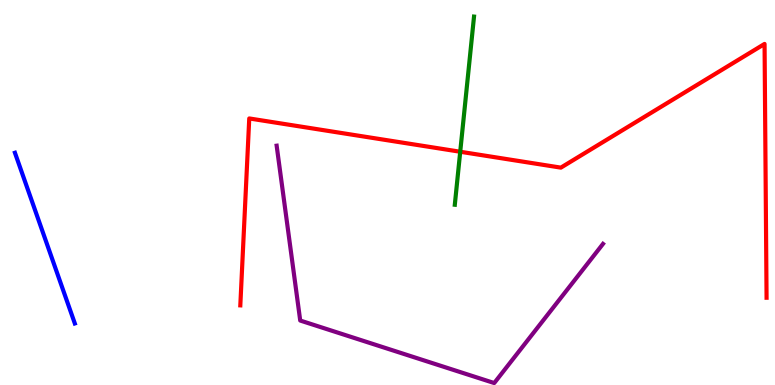[{'lines': ['blue', 'red'], 'intersections': []}, {'lines': ['green', 'red'], 'intersections': [{'x': 5.94, 'y': 6.06}]}, {'lines': ['purple', 'red'], 'intersections': []}, {'lines': ['blue', 'green'], 'intersections': []}, {'lines': ['blue', 'purple'], 'intersections': []}, {'lines': ['green', 'purple'], 'intersections': []}]